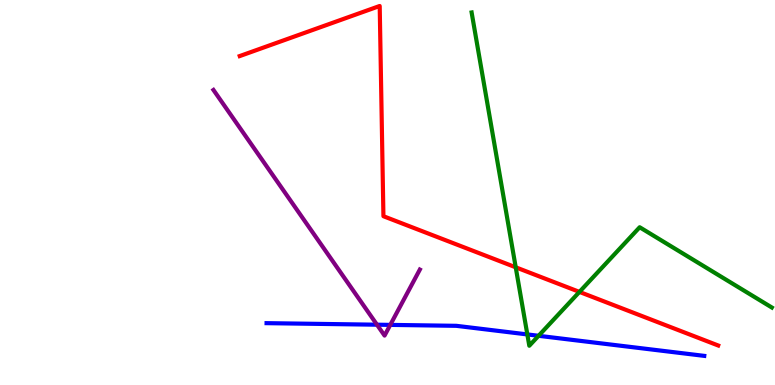[{'lines': ['blue', 'red'], 'intersections': []}, {'lines': ['green', 'red'], 'intersections': [{'x': 6.65, 'y': 3.06}, {'x': 7.48, 'y': 2.42}]}, {'lines': ['purple', 'red'], 'intersections': []}, {'lines': ['blue', 'green'], 'intersections': [{'x': 6.8, 'y': 1.31}, {'x': 6.95, 'y': 1.28}]}, {'lines': ['blue', 'purple'], 'intersections': [{'x': 4.86, 'y': 1.57}, {'x': 5.04, 'y': 1.56}]}, {'lines': ['green', 'purple'], 'intersections': []}]